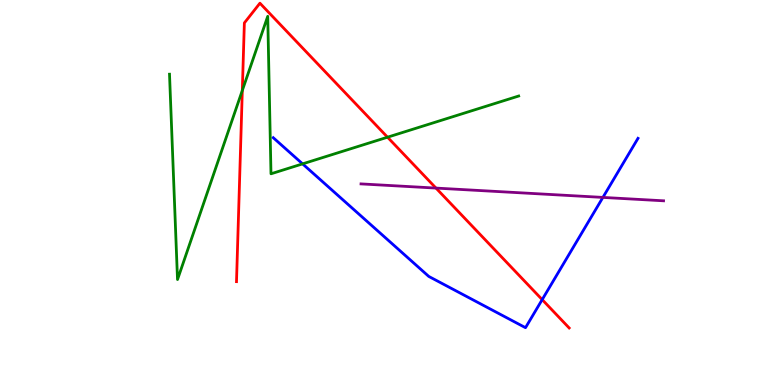[{'lines': ['blue', 'red'], 'intersections': [{'x': 7.0, 'y': 2.22}]}, {'lines': ['green', 'red'], 'intersections': [{'x': 3.13, 'y': 7.65}, {'x': 5.0, 'y': 6.44}]}, {'lines': ['purple', 'red'], 'intersections': [{'x': 5.63, 'y': 5.11}]}, {'lines': ['blue', 'green'], 'intersections': [{'x': 3.9, 'y': 5.74}]}, {'lines': ['blue', 'purple'], 'intersections': [{'x': 7.78, 'y': 4.87}]}, {'lines': ['green', 'purple'], 'intersections': []}]